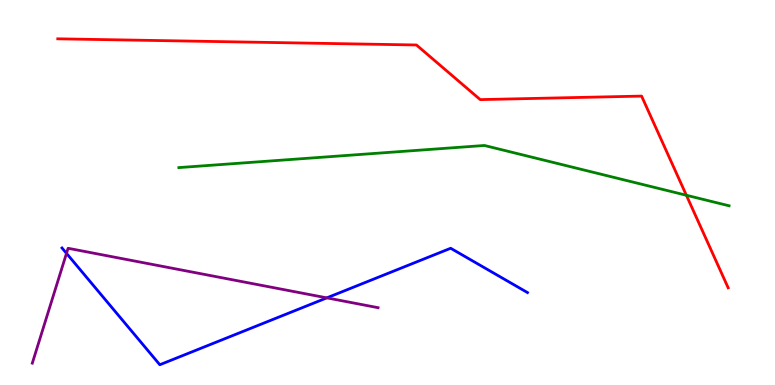[{'lines': ['blue', 'red'], 'intersections': []}, {'lines': ['green', 'red'], 'intersections': [{'x': 8.86, 'y': 4.93}]}, {'lines': ['purple', 'red'], 'intersections': []}, {'lines': ['blue', 'green'], 'intersections': []}, {'lines': ['blue', 'purple'], 'intersections': [{'x': 0.858, 'y': 3.42}, {'x': 4.22, 'y': 2.26}]}, {'lines': ['green', 'purple'], 'intersections': []}]